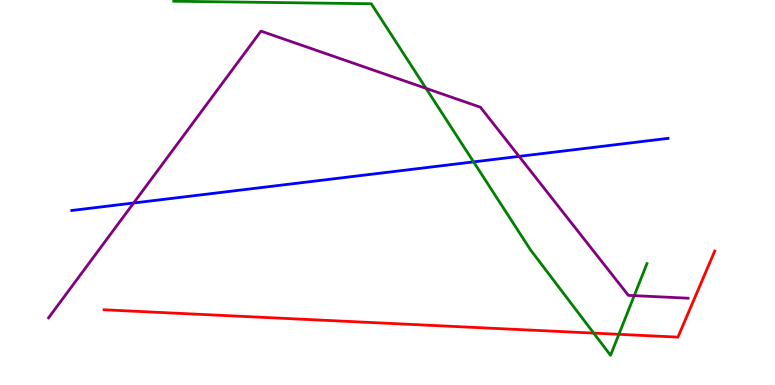[{'lines': ['blue', 'red'], 'intersections': []}, {'lines': ['green', 'red'], 'intersections': [{'x': 7.66, 'y': 1.35}, {'x': 7.99, 'y': 1.32}]}, {'lines': ['purple', 'red'], 'intersections': []}, {'lines': ['blue', 'green'], 'intersections': [{'x': 6.11, 'y': 5.8}]}, {'lines': ['blue', 'purple'], 'intersections': [{'x': 1.72, 'y': 4.73}, {'x': 6.7, 'y': 5.94}]}, {'lines': ['green', 'purple'], 'intersections': [{'x': 5.5, 'y': 7.71}, {'x': 8.18, 'y': 2.32}]}]